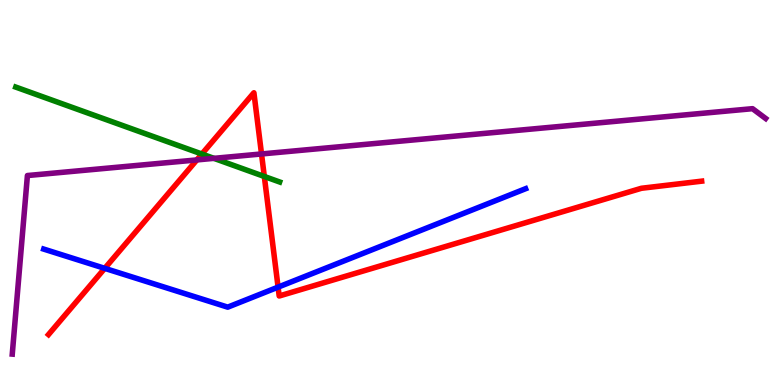[{'lines': ['blue', 'red'], 'intersections': [{'x': 1.35, 'y': 3.03}, {'x': 3.59, 'y': 2.54}]}, {'lines': ['green', 'red'], 'intersections': [{'x': 2.6, 'y': 6.0}, {'x': 3.41, 'y': 5.42}]}, {'lines': ['purple', 'red'], 'intersections': [{'x': 2.54, 'y': 5.85}, {'x': 3.37, 'y': 6.0}]}, {'lines': ['blue', 'green'], 'intersections': []}, {'lines': ['blue', 'purple'], 'intersections': []}, {'lines': ['green', 'purple'], 'intersections': [{'x': 2.76, 'y': 5.89}]}]